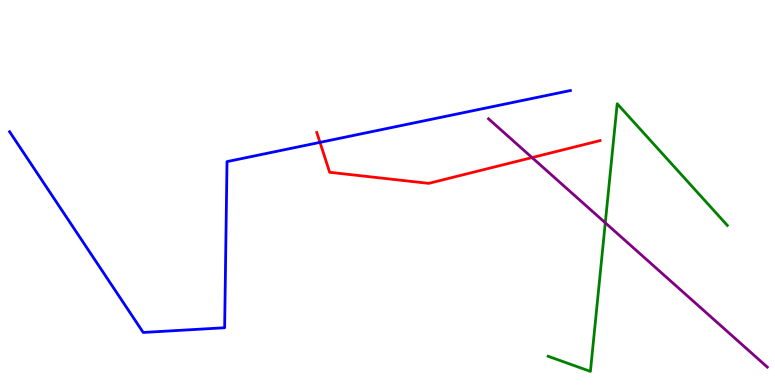[{'lines': ['blue', 'red'], 'intersections': [{'x': 4.13, 'y': 6.3}]}, {'lines': ['green', 'red'], 'intersections': []}, {'lines': ['purple', 'red'], 'intersections': [{'x': 6.87, 'y': 5.91}]}, {'lines': ['blue', 'green'], 'intersections': []}, {'lines': ['blue', 'purple'], 'intersections': []}, {'lines': ['green', 'purple'], 'intersections': [{'x': 7.81, 'y': 4.21}]}]